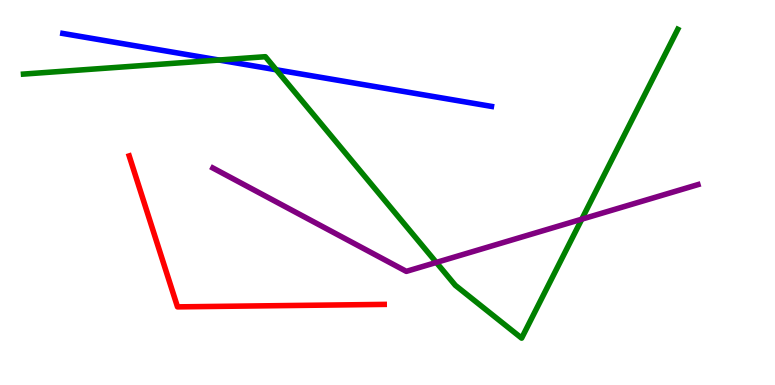[{'lines': ['blue', 'red'], 'intersections': []}, {'lines': ['green', 'red'], 'intersections': []}, {'lines': ['purple', 'red'], 'intersections': []}, {'lines': ['blue', 'green'], 'intersections': [{'x': 2.83, 'y': 8.44}, {'x': 3.56, 'y': 8.19}]}, {'lines': ['blue', 'purple'], 'intersections': []}, {'lines': ['green', 'purple'], 'intersections': [{'x': 5.63, 'y': 3.18}, {'x': 7.51, 'y': 4.31}]}]